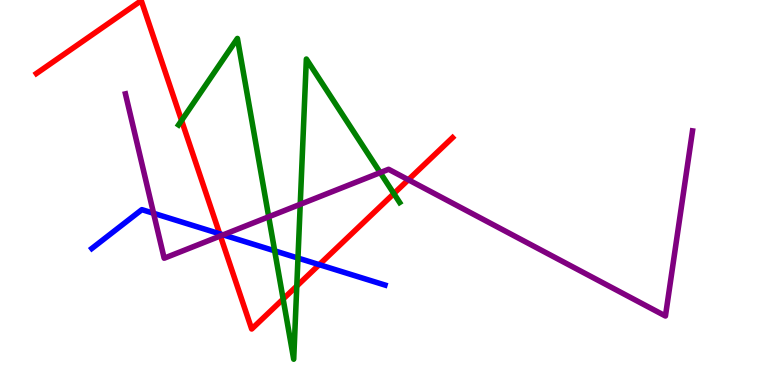[{'lines': ['blue', 'red'], 'intersections': [{'x': 2.83, 'y': 3.93}, {'x': 4.12, 'y': 3.13}]}, {'lines': ['green', 'red'], 'intersections': [{'x': 2.34, 'y': 6.87}, {'x': 3.65, 'y': 2.23}, {'x': 3.83, 'y': 2.57}, {'x': 5.08, 'y': 4.97}]}, {'lines': ['purple', 'red'], 'intersections': [{'x': 2.84, 'y': 3.87}, {'x': 5.27, 'y': 5.33}]}, {'lines': ['blue', 'green'], 'intersections': [{'x': 3.54, 'y': 3.48}, {'x': 3.84, 'y': 3.3}]}, {'lines': ['blue', 'purple'], 'intersections': [{'x': 1.98, 'y': 4.46}, {'x': 2.88, 'y': 3.9}]}, {'lines': ['green', 'purple'], 'intersections': [{'x': 3.47, 'y': 4.37}, {'x': 3.87, 'y': 4.69}, {'x': 4.91, 'y': 5.52}]}]